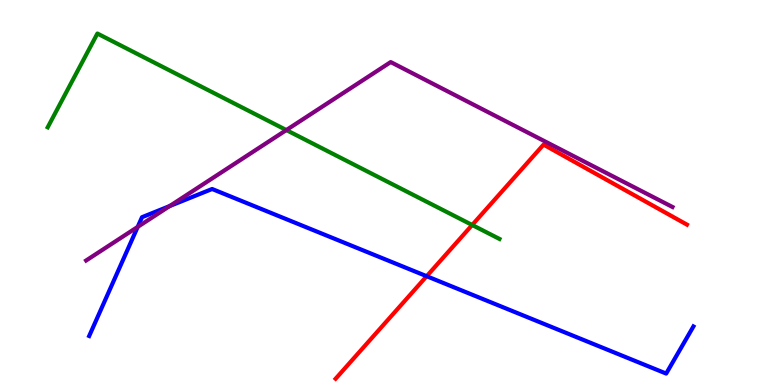[{'lines': ['blue', 'red'], 'intersections': [{'x': 5.51, 'y': 2.83}]}, {'lines': ['green', 'red'], 'intersections': [{'x': 6.09, 'y': 4.16}]}, {'lines': ['purple', 'red'], 'intersections': []}, {'lines': ['blue', 'green'], 'intersections': []}, {'lines': ['blue', 'purple'], 'intersections': [{'x': 1.78, 'y': 4.11}, {'x': 2.19, 'y': 4.65}]}, {'lines': ['green', 'purple'], 'intersections': [{'x': 3.69, 'y': 6.62}]}]